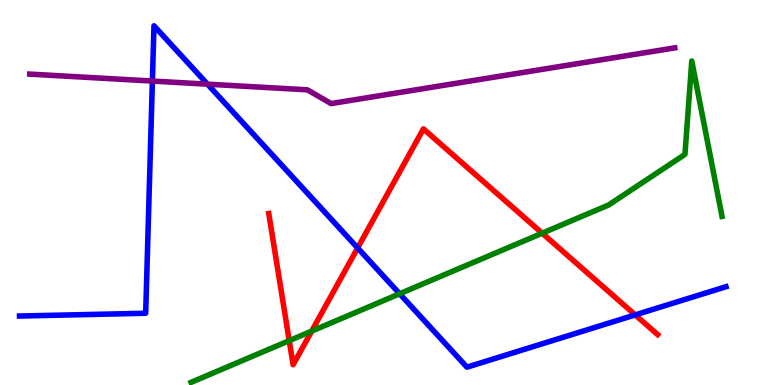[{'lines': ['blue', 'red'], 'intersections': [{'x': 4.61, 'y': 3.56}, {'x': 8.2, 'y': 1.82}]}, {'lines': ['green', 'red'], 'intersections': [{'x': 3.73, 'y': 1.15}, {'x': 4.02, 'y': 1.4}, {'x': 7.0, 'y': 3.94}]}, {'lines': ['purple', 'red'], 'intersections': []}, {'lines': ['blue', 'green'], 'intersections': [{'x': 5.16, 'y': 2.37}]}, {'lines': ['blue', 'purple'], 'intersections': [{'x': 1.97, 'y': 7.89}, {'x': 2.68, 'y': 7.81}]}, {'lines': ['green', 'purple'], 'intersections': []}]